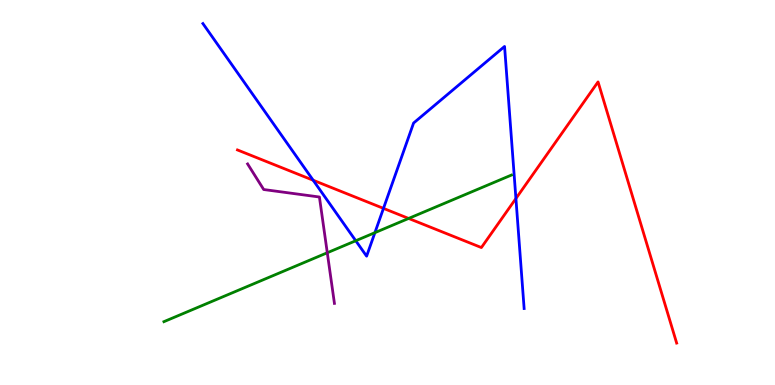[{'lines': ['blue', 'red'], 'intersections': [{'x': 4.04, 'y': 5.32}, {'x': 4.95, 'y': 4.59}, {'x': 6.66, 'y': 4.84}]}, {'lines': ['green', 'red'], 'intersections': [{'x': 5.27, 'y': 4.33}]}, {'lines': ['purple', 'red'], 'intersections': []}, {'lines': ['blue', 'green'], 'intersections': [{'x': 4.59, 'y': 3.75}, {'x': 4.84, 'y': 3.96}]}, {'lines': ['blue', 'purple'], 'intersections': []}, {'lines': ['green', 'purple'], 'intersections': [{'x': 4.22, 'y': 3.44}]}]